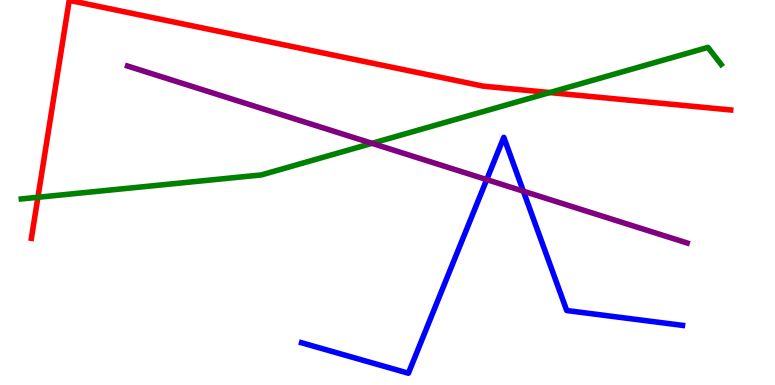[{'lines': ['blue', 'red'], 'intersections': []}, {'lines': ['green', 'red'], 'intersections': [{'x': 0.489, 'y': 4.88}, {'x': 7.09, 'y': 7.6}]}, {'lines': ['purple', 'red'], 'intersections': []}, {'lines': ['blue', 'green'], 'intersections': []}, {'lines': ['blue', 'purple'], 'intersections': [{'x': 6.28, 'y': 5.34}, {'x': 6.75, 'y': 5.03}]}, {'lines': ['green', 'purple'], 'intersections': [{'x': 4.8, 'y': 6.28}]}]